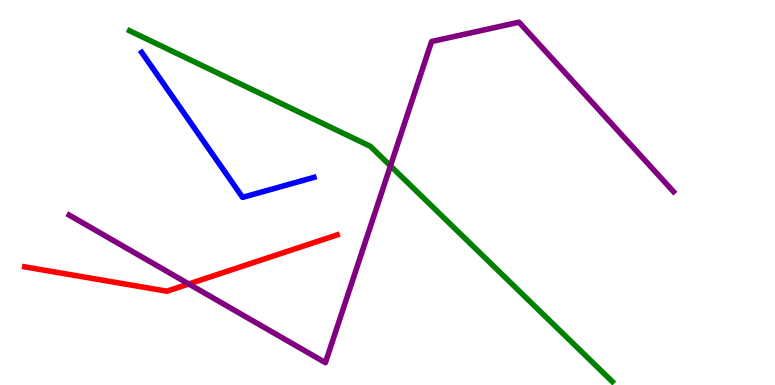[{'lines': ['blue', 'red'], 'intersections': []}, {'lines': ['green', 'red'], 'intersections': []}, {'lines': ['purple', 'red'], 'intersections': [{'x': 2.44, 'y': 2.62}]}, {'lines': ['blue', 'green'], 'intersections': []}, {'lines': ['blue', 'purple'], 'intersections': []}, {'lines': ['green', 'purple'], 'intersections': [{'x': 5.04, 'y': 5.69}]}]